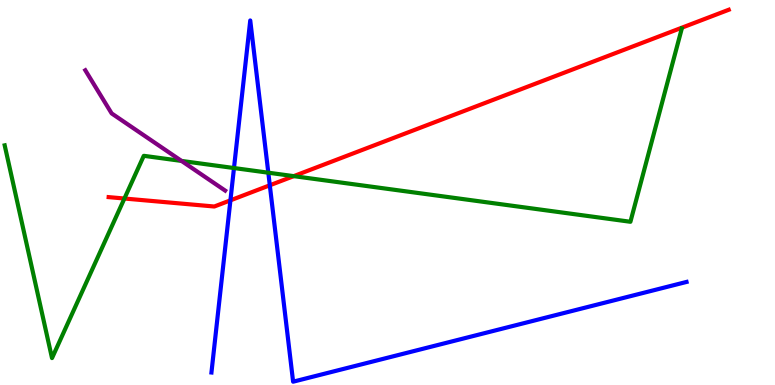[{'lines': ['blue', 'red'], 'intersections': [{'x': 2.97, 'y': 4.8}, {'x': 3.48, 'y': 5.19}]}, {'lines': ['green', 'red'], 'intersections': [{'x': 1.61, 'y': 4.84}, {'x': 3.79, 'y': 5.42}]}, {'lines': ['purple', 'red'], 'intersections': []}, {'lines': ['blue', 'green'], 'intersections': [{'x': 3.02, 'y': 5.64}, {'x': 3.46, 'y': 5.51}]}, {'lines': ['blue', 'purple'], 'intersections': []}, {'lines': ['green', 'purple'], 'intersections': [{'x': 2.34, 'y': 5.82}]}]